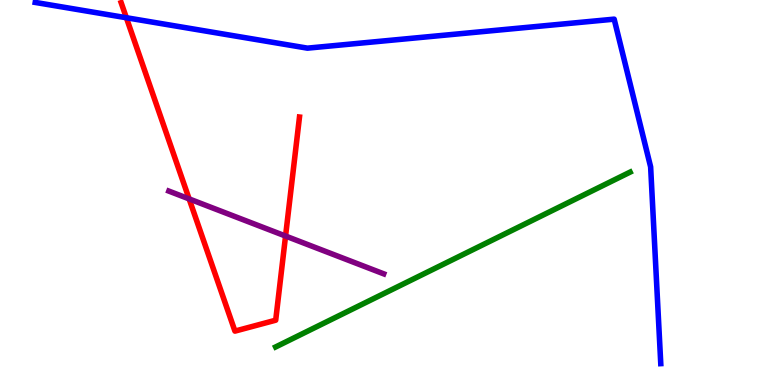[{'lines': ['blue', 'red'], 'intersections': [{'x': 1.63, 'y': 9.54}]}, {'lines': ['green', 'red'], 'intersections': []}, {'lines': ['purple', 'red'], 'intersections': [{'x': 2.44, 'y': 4.83}, {'x': 3.68, 'y': 3.87}]}, {'lines': ['blue', 'green'], 'intersections': []}, {'lines': ['blue', 'purple'], 'intersections': []}, {'lines': ['green', 'purple'], 'intersections': []}]